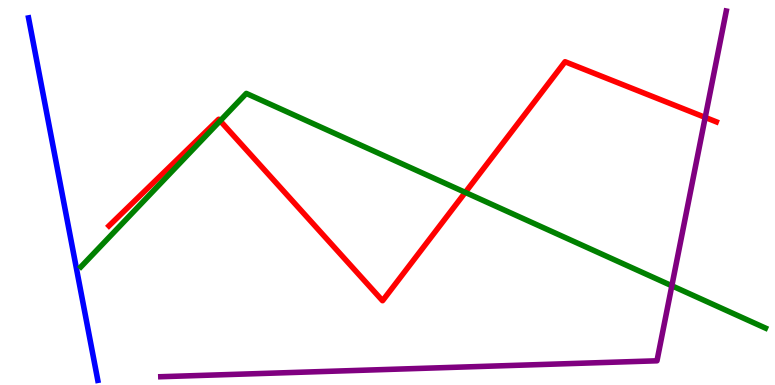[{'lines': ['blue', 'red'], 'intersections': []}, {'lines': ['green', 'red'], 'intersections': [{'x': 2.84, 'y': 6.86}, {'x': 6.0, 'y': 5.0}]}, {'lines': ['purple', 'red'], 'intersections': [{'x': 9.1, 'y': 6.95}]}, {'lines': ['blue', 'green'], 'intersections': []}, {'lines': ['blue', 'purple'], 'intersections': []}, {'lines': ['green', 'purple'], 'intersections': [{'x': 8.67, 'y': 2.58}]}]